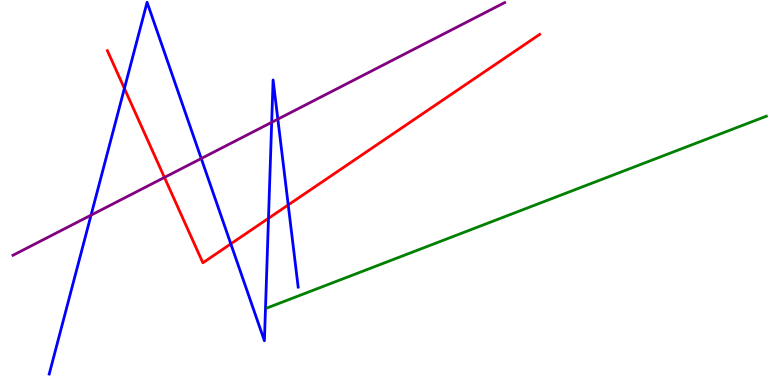[{'lines': ['blue', 'red'], 'intersections': [{'x': 1.61, 'y': 7.7}, {'x': 2.98, 'y': 3.67}, {'x': 3.46, 'y': 4.33}, {'x': 3.72, 'y': 4.68}]}, {'lines': ['green', 'red'], 'intersections': []}, {'lines': ['purple', 'red'], 'intersections': [{'x': 2.12, 'y': 5.39}]}, {'lines': ['blue', 'green'], 'intersections': []}, {'lines': ['blue', 'purple'], 'intersections': [{'x': 1.17, 'y': 4.41}, {'x': 2.6, 'y': 5.88}, {'x': 3.51, 'y': 6.82}, {'x': 3.59, 'y': 6.9}]}, {'lines': ['green', 'purple'], 'intersections': []}]